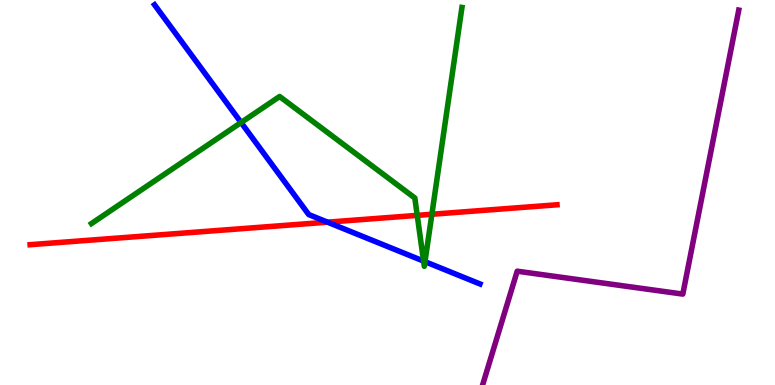[{'lines': ['blue', 'red'], 'intersections': [{'x': 4.23, 'y': 4.23}]}, {'lines': ['green', 'red'], 'intersections': [{'x': 5.38, 'y': 4.41}, {'x': 5.57, 'y': 4.43}]}, {'lines': ['purple', 'red'], 'intersections': []}, {'lines': ['blue', 'green'], 'intersections': [{'x': 3.11, 'y': 6.82}, {'x': 5.47, 'y': 3.22}, {'x': 5.48, 'y': 3.2}]}, {'lines': ['blue', 'purple'], 'intersections': []}, {'lines': ['green', 'purple'], 'intersections': []}]